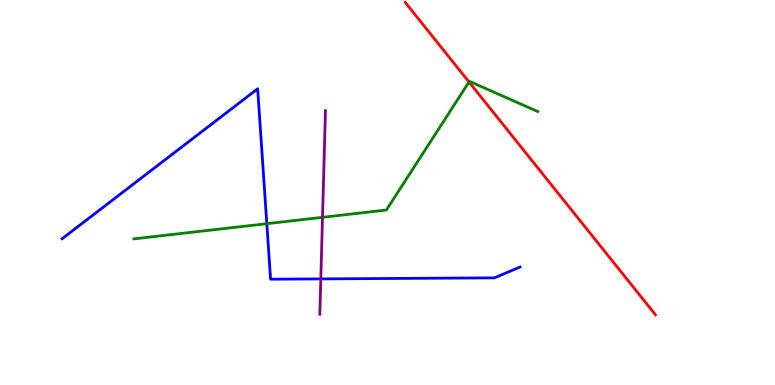[{'lines': ['blue', 'red'], 'intersections': []}, {'lines': ['green', 'red'], 'intersections': [{'x': 6.05, 'y': 7.87}]}, {'lines': ['purple', 'red'], 'intersections': []}, {'lines': ['blue', 'green'], 'intersections': [{'x': 3.44, 'y': 4.19}]}, {'lines': ['blue', 'purple'], 'intersections': [{'x': 4.14, 'y': 2.76}]}, {'lines': ['green', 'purple'], 'intersections': [{'x': 4.16, 'y': 4.36}]}]